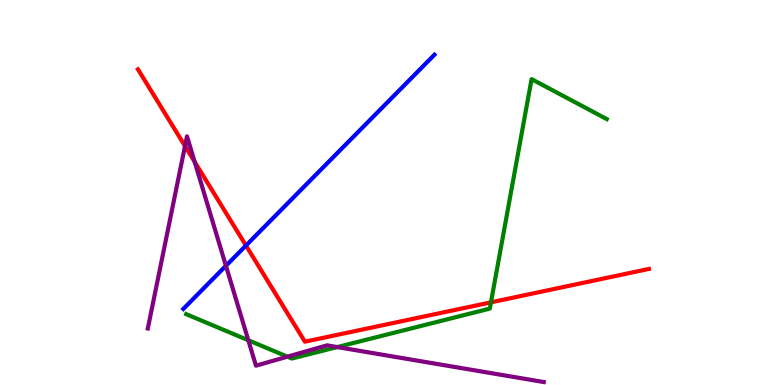[{'lines': ['blue', 'red'], 'intersections': [{'x': 3.17, 'y': 3.62}]}, {'lines': ['green', 'red'], 'intersections': [{'x': 6.33, 'y': 2.15}]}, {'lines': ['purple', 'red'], 'intersections': [{'x': 2.39, 'y': 6.21}, {'x': 2.51, 'y': 5.8}]}, {'lines': ['blue', 'green'], 'intersections': []}, {'lines': ['blue', 'purple'], 'intersections': [{'x': 2.92, 'y': 3.1}]}, {'lines': ['green', 'purple'], 'intersections': [{'x': 3.2, 'y': 1.16}, {'x': 3.71, 'y': 0.736}, {'x': 4.35, 'y': 0.985}]}]